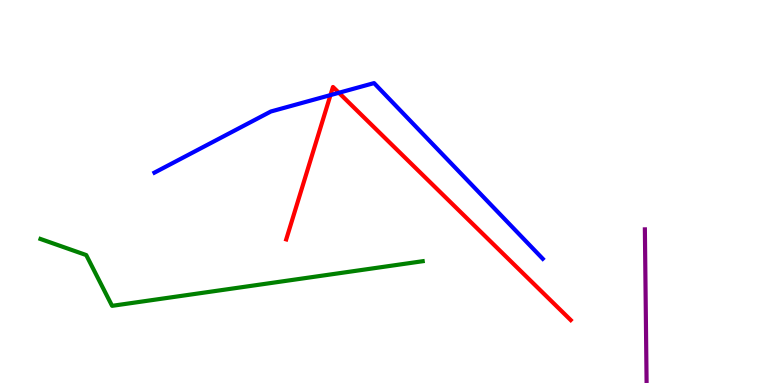[{'lines': ['blue', 'red'], 'intersections': [{'x': 4.26, 'y': 7.53}, {'x': 4.37, 'y': 7.59}]}, {'lines': ['green', 'red'], 'intersections': []}, {'lines': ['purple', 'red'], 'intersections': []}, {'lines': ['blue', 'green'], 'intersections': []}, {'lines': ['blue', 'purple'], 'intersections': []}, {'lines': ['green', 'purple'], 'intersections': []}]